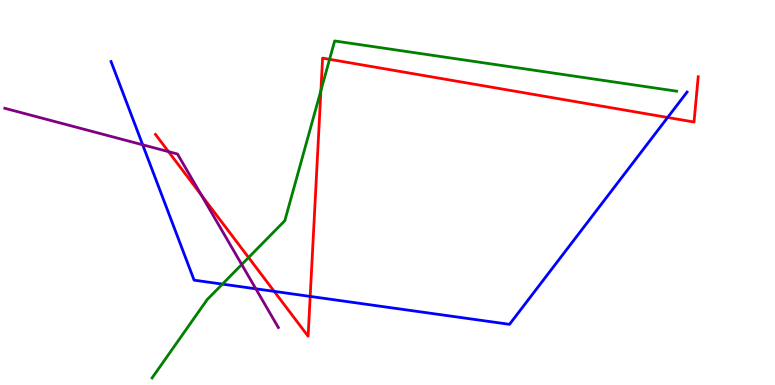[{'lines': ['blue', 'red'], 'intersections': [{'x': 3.54, 'y': 2.43}, {'x': 4.0, 'y': 2.3}, {'x': 8.61, 'y': 6.95}]}, {'lines': ['green', 'red'], 'intersections': [{'x': 3.21, 'y': 3.31}, {'x': 4.14, 'y': 7.65}, {'x': 4.25, 'y': 8.46}]}, {'lines': ['purple', 'red'], 'intersections': [{'x': 2.17, 'y': 6.06}, {'x': 2.6, 'y': 4.93}]}, {'lines': ['blue', 'green'], 'intersections': [{'x': 2.87, 'y': 2.62}]}, {'lines': ['blue', 'purple'], 'intersections': [{'x': 1.84, 'y': 6.24}, {'x': 3.3, 'y': 2.5}]}, {'lines': ['green', 'purple'], 'intersections': [{'x': 3.12, 'y': 3.13}]}]